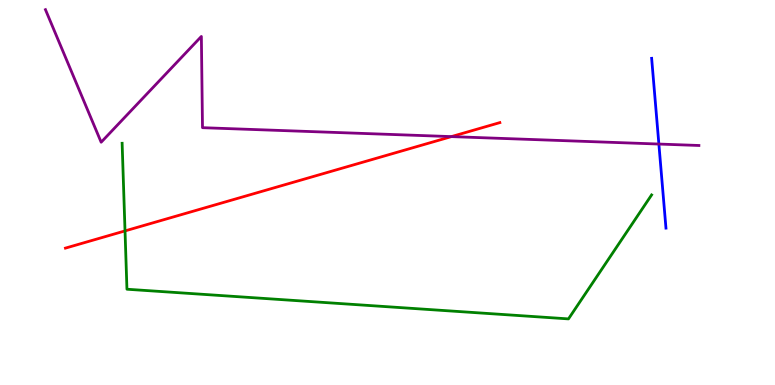[{'lines': ['blue', 'red'], 'intersections': []}, {'lines': ['green', 'red'], 'intersections': [{'x': 1.61, 'y': 4.0}]}, {'lines': ['purple', 'red'], 'intersections': [{'x': 5.82, 'y': 6.45}]}, {'lines': ['blue', 'green'], 'intersections': []}, {'lines': ['blue', 'purple'], 'intersections': [{'x': 8.5, 'y': 6.26}]}, {'lines': ['green', 'purple'], 'intersections': []}]